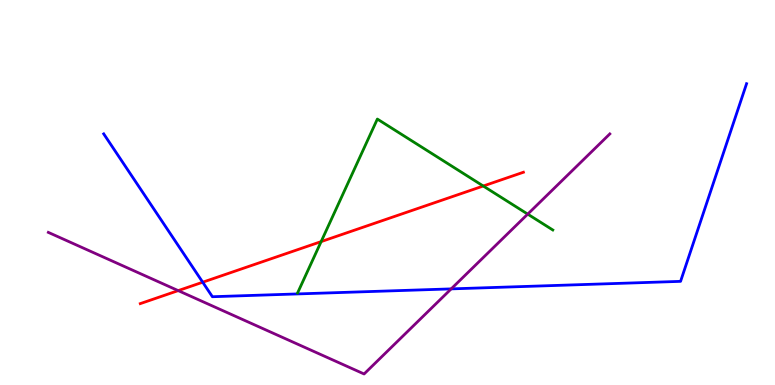[{'lines': ['blue', 'red'], 'intersections': [{'x': 2.62, 'y': 2.67}]}, {'lines': ['green', 'red'], 'intersections': [{'x': 4.14, 'y': 3.72}, {'x': 6.24, 'y': 5.17}]}, {'lines': ['purple', 'red'], 'intersections': [{'x': 2.3, 'y': 2.45}]}, {'lines': ['blue', 'green'], 'intersections': []}, {'lines': ['blue', 'purple'], 'intersections': [{'x': 5.82, 'y': 2.5}]}, {'lines': ['green', 'purple'], 'intersections': [{'x': 6.81, 'y': 4.44}]}]